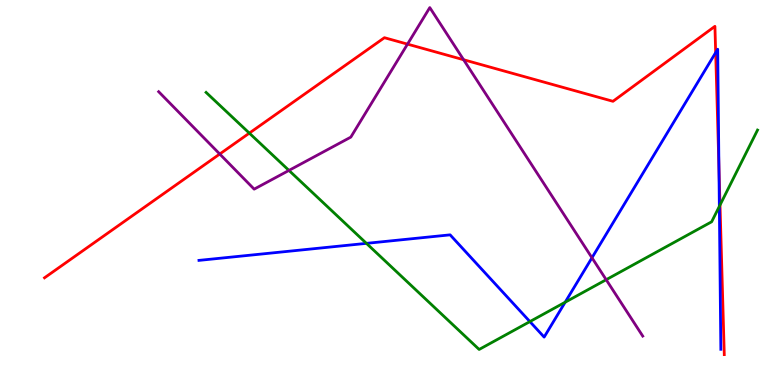[{'lines': ['blue', 'red'], 'intersections': [{'x': 9.23, 'y': 8.63}, {'x': 9.28, 'y': 5.67}]}, {'lines': ['green', 'red'], 'intersections': [{'x': 3.22, 'y': 6.54}, {'x': 9.29, 'y': 4.67}]}, {'lines': ['purple', 'red'], 'intersections': [{'x': 2.84, 'y': 6.0}, {'x': 5.26, 'y': 8.85}, {'x': 5.98, 'y': 8.45}]}, {'lines': ['blue', 'green'], 'intersections': [{'x': 4.73, 'y': 3.68}, {'x': 6.84, 'y': 1.65}, {'x': 7.29, 'y': 2.15}, {'x': 9.28, 'y': 4.64}]}, {'lines': ['blue', 'purple'], 'intersections': [{'x': 7.64, 'y': 3.3}]}, {'lines': ['green', 'purple'], 'intersections': [{'x': 3.73, 'y': 5.57}, {'x': 7.82, 'y': 2.74}]}]